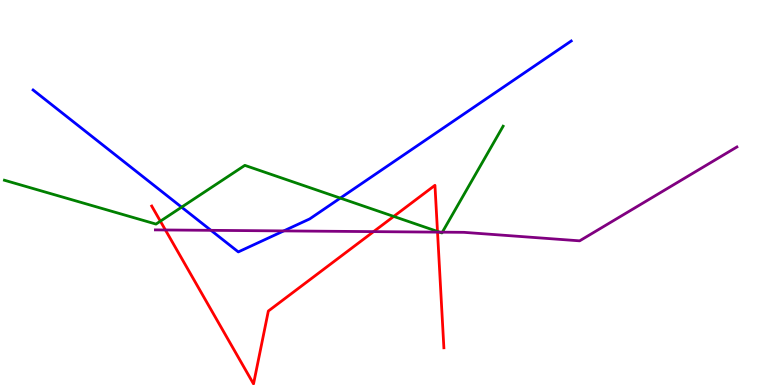[{'lines': ['blue', 'red'], 'intersections': []}, {'lines': ['green', 'red'], 'intersections': [{'x': 2.07, 'y': 4.26}, {'x': 5.08, 'y': 4.38}, {'x': 5.64, 'y': 3.99}]}, {'lines': ['purple', 'red'], 'intersections': [{'x': 2.13, 'y': 4.03}, {'x': 4.82, 'y': 3.98}, {'x': 5.65, 'y': 3.97}]}, {'lines': ['blue', 'green'], 'intersections': [{'x': 2.34, 'y': 4.62}, {'x': 4.39, 'y': 4.85}]}, {'lines': ['blue', 'purple'], 'intersections': [{'x': 2.72, 'y': 4.02}, {'x': 3.66, 'y': 4.0}]}, {'lines': ['green', 'purple'], 'intersections': [{'x': 5.67, 'y': 3.97}, {'x': 5.71, 'y': 3.97}]}]